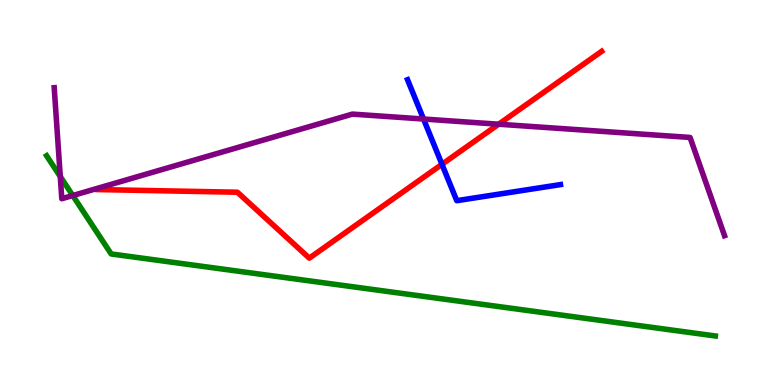[{'lines': ['blue', 'red'], 'intersections': [{'x': 5.7, 'y': 5.73}]}, {'lines': ['green', 'red'], 'intersections': []}, {'lines': ['purple', 'red'], 'intersections': [{'x': 6.43, 'y': 6.77}]}, {'lines': ['blue', 'green'], 'intersections': []}, {'lines': ['blue', 'purple'], 'intersections': [{'x': 5.46, 'y': 6.91}]}, {'lines': ['green', 'purple'], 'intersections': [{'x': 0.778, 'y': 5.41}, {'x': 0.939, 'y': 4.92}]}]